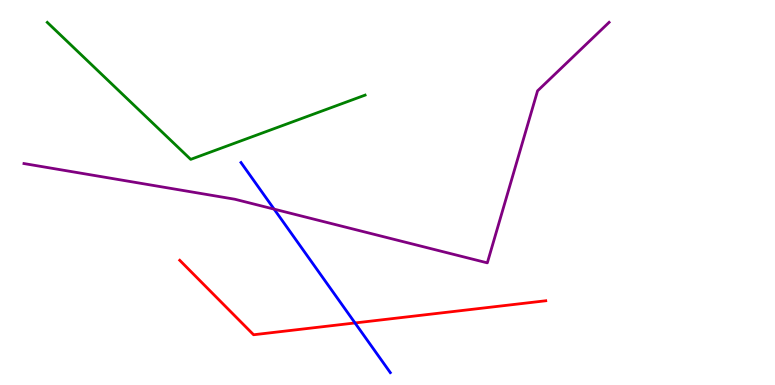[{'lines': ['blue', 'red'], 'intersections': [{'x': 4.58, 'y': 1.61}]}, {'lines': ['green', 'red'], 'intersections': []}, {'lines': ['purple', 'red'], 'intersections': []}, {'lines': ['blue', 'green'], 'intersections': []}, {'lines': ['blue', 'purple'], 'intersections': [{'x': 3.54, 'y': 4.57}]}, {'lines': ['green', 'purple'], 'intersections': []}]